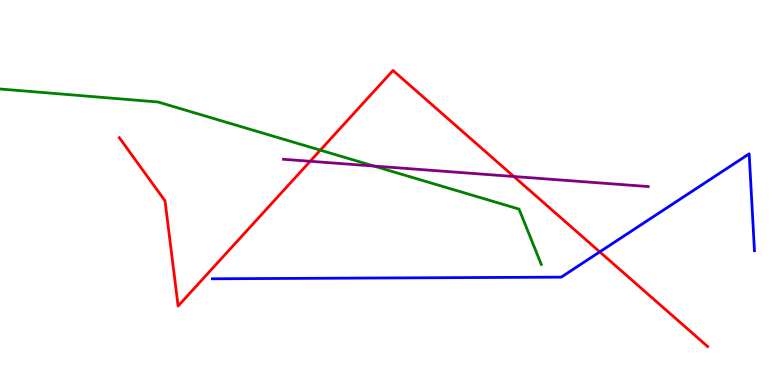[{'lines': ['blue', 'red'], 'intersections': [{'x': 7.74, 'y': 3.46}]}, {'lines': ['green', 'red'], 'intersections': [{'x': 4.13, 'y': 6.1}]}, {'lines': ['purple', 'red'], 'intersections': [{'x': 4.0, 'y': 5.81}, {'x': 6.63, 'y': 5.42}]}, {'lines': ['blue', 'green'], 'intersections': []}, {'lines': ['blue', 'purple'], 'intersections': []}, {'lines': ['green', 'purple'], 'intersections': [{'x': 4.82, 'y': 5.69}]}]